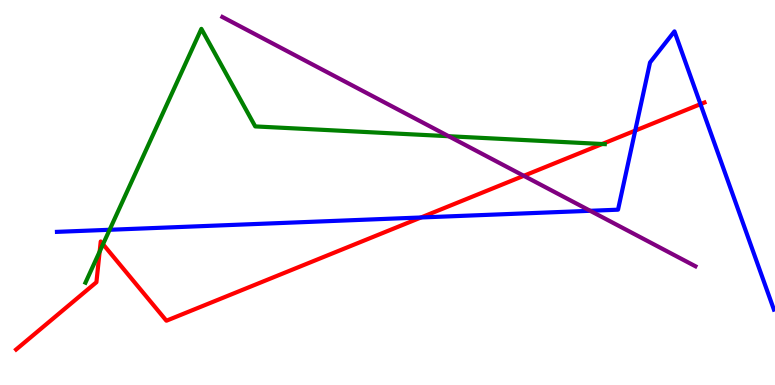[{'lines': ['blue', 'red'], 'intersections': [{'x': 5.43, 'y': 4.35}, {'x': 8.2, 'y': 6.61}, {'x': 9.04, 'y': 7.29}]}, {'lines': ['green', 'red'], 'intersections': [{'x': 1.29, 'y': 3.47}, {'x': 1.33, 'y': 3.66}, {'x': 7.77, 'y': 6.26}]}, {'lines': ['purple', 'red'], 'intersections': [{'x': 6.76, 'y': 5.43}]}, {'lines': ['blue', 'green'], 'intersections': [{'x': 1.41, 'y': 4.03}]}, {'lines': ['blue', 'purple'], 'intersections': [{'x': 7.62, 'y': 4.52}]}, {'lines': ['green', 'purple'], 'intersections': [{'x': 5.79, 'y': 6.46}]}]